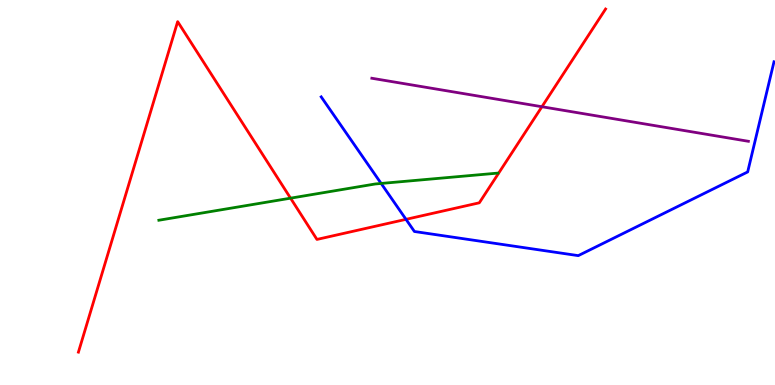[{'lines': ['blue', 'red'], 'intersections': [{'x': 5.24, 'y': 4.3}]}, {'lines': ['green', 'red'], 'intersections': [{'x': 3.75, 'y': 4.85}]}, {'lines': ['purple', 'red'], 'intersections': [{'x': 6.99, 'y': 7.23}]}, {'lines': ['blue', 'green'], 'intersections': [{'x': 4.92, 'y': 5.24}]}, {'lines': ['blue', 'purple'], 'intersections': []}, {'lines': ['green', 'purple'], 'intersections': []}]